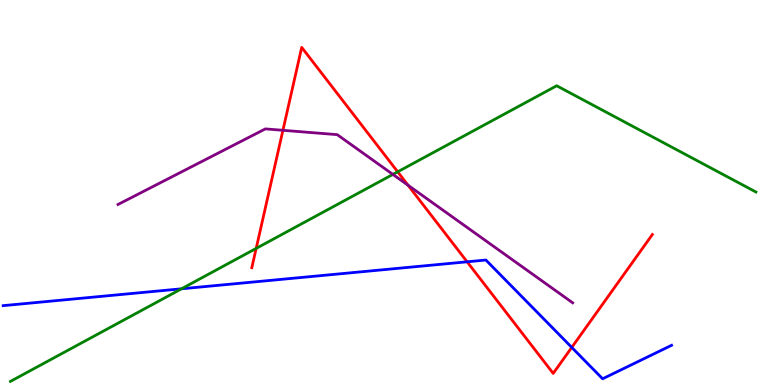[{'lines': ['blue', 'red'], 'intersections': [{'x': 6.03, 'y': 3.2}, {'x': 7.38, 'y': 0.976}]}, {'lines': ['green', 'red'], 'intersections': [{'x': 3.31, 'y': 3.55}, {'x': 5.13, 'y': 5.54}]}, {'lines': ['purple', 'red'], 'intersections': [{'x': 3.65, 'y': 6.62}, {'x': 5.27, 'y': 5.19}]}, {'lines': ['blue', 'green'], 'intersections': [{'x': 2.34, 'y': 2.5}]}, {'lines': ['blue', 'purple'], 'intersections': []}, {'lines': ['green', 'purple'], 'intersections': [{'x': 5.07, 'y': 5.47}]}]